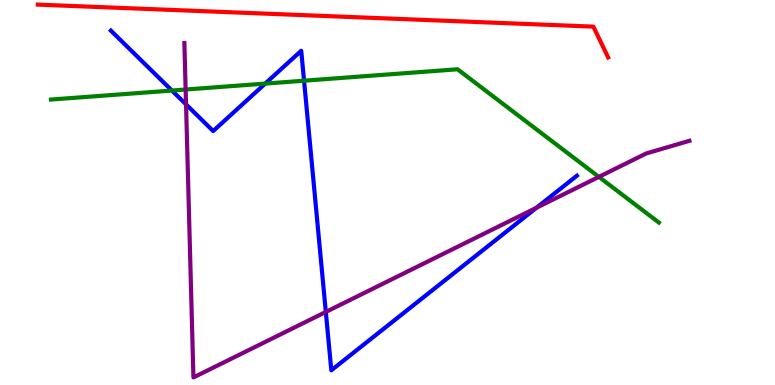[{'lines': ['blue', 'red'], 'intersections': []}, {'lines': ['green', 'red'], 'intersections': []}, {'lines': ['purple', 'red'], 'intersections': []}, {'lines': ['blue', 'green'], 'intersections': [{'x': 2.22, 'y': 7.65}, {'x': 3.42, 'y': 7.83}, {'x': 3.92, 'y': 7.9}]}, {'lines': ['blue', 'purple'], 'intersections': [{'x': 2.4, 'y': 7.29}, {'x': 4.2, 'y': 1.9}, {'x': 6.92, 'y': 4.6}]}, {'lines': ['green', 'purple'], 'intersections': [{'x': 2.4, 'y': 7.67}, {'x': 7.73, 'y': 5.41}]}]